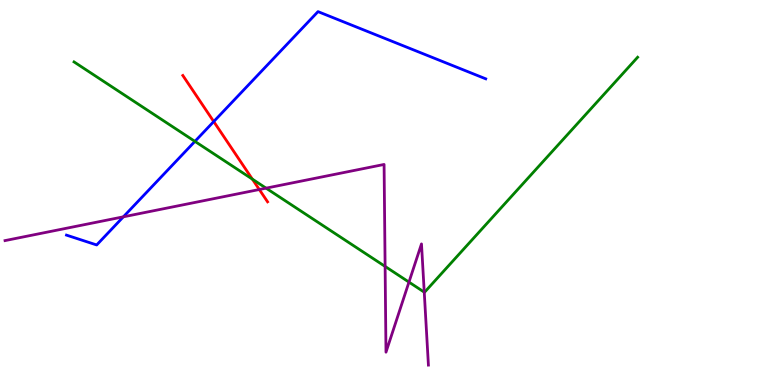[{'lines': ['blue', 'red'], 'intersections': [{'x': 2.76, 'y': 6.84}]}, {'lines': ['green', 'red'], 'intersections': [{'x': 3.26, 'y': 5.35}]}, {'lines': ['purple', 'red'], 'intersections': [{'x': 3.35, 'y': 5.08}]}, {'lines': ['blue', 'green'], 'intersections': [{'x': 2.52, 'y': 6.33}]}, {'lines': ['blue', 'purple'], 'intersections': [{'x': 1.59, 'y': 4.37}]}, {'lines': ['green', 'purple'], 'intersections': [{'x': 3.43, 'y': 5.11}, {'x': 4.97, 'y': 3.08}, {'x': 5.28, 'y': 2.67}, {'x': 5.47, 'y': 2.41}]}]